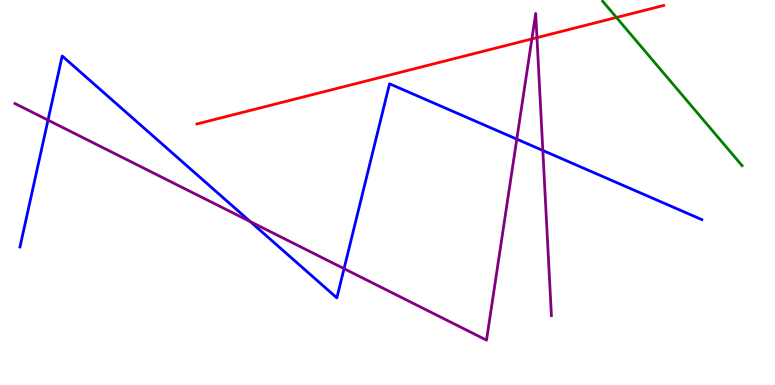[{'lines': ['blue', 'red'], 'intersections': []}, {'lines': ['green', 'red'], 'intersections': [{'x': 7.95, 'y': 9.55}]}, {'lines': ['purple', 'red'], 'intersections': [{'x': 6.86, 'y': 8.99}, {'x': 6.93, 'y': 9.02}]}, {'lines': ['blue', 'green'], 'intersections': []}, {'lines': ['blue', 'purple'], 'intersections': [{'x': 0.62, 'y': 6.88}, {'x': 3.23, 'y': 4.24}, {'x': 4.44, 'y': 3.02}, {'x': 6.67, 'y': 6.39}, {'x': 7.0, 'y': 6.09}]}, {'lines': ['green', 'purple'], 'intersections': []}]